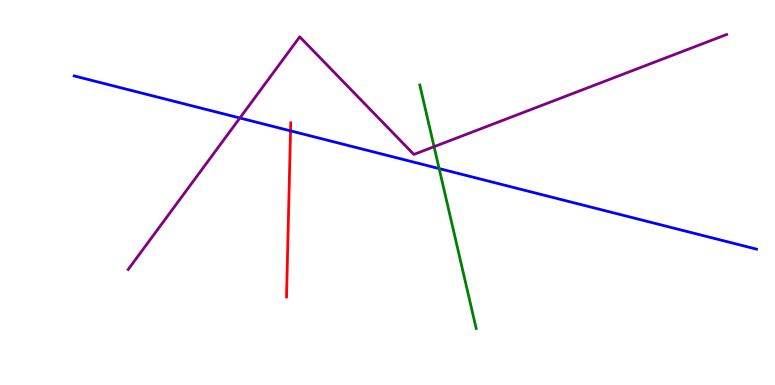[{'lines': ['blue', 'red'], 'intersections': [{'x': 3.75, 'y': 6.6}]}, {'lines': ['green', 'red'], 'intersections': []}, {'lines': ['purple', 'red'], 'intersections': []}, {'lines': ['blue', 'green'], 'intersections': [{'x': 5.67, 'y': 5.62}]}, {'lines': ['blue', 'purple'], 'intersections': [{'x': 3.1, 'y': 6.94}]}, {'lines': ['green', 'purple'], 'intersections': [{'x': 5.6, 'y': 6.19}]}]